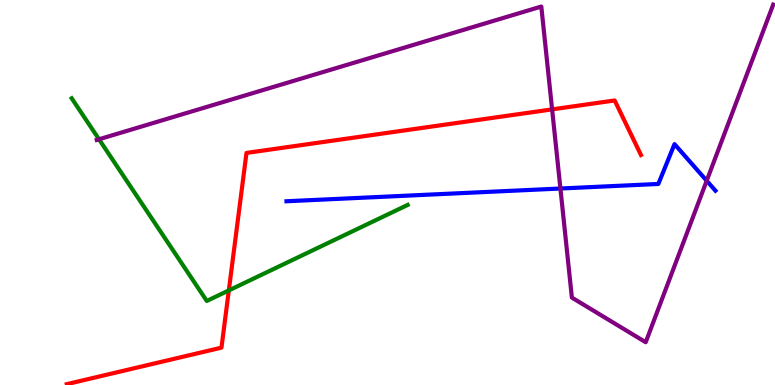[{'lines': ['blue', 'red'], 'intersections': []}, {'lines': ['green', 'red'], 'intersections': [{'x': 2.95, 'y': 2.46}]}, {'lines': ['purple', 'red'], 'intersections': [{'x': 7.12, 'y': 7.16}]}, {'lines': ['blue', 'green'], 'intersections': []}, {'lines': ['blue', 'purple'], 'intersections': [{'x': 7.23, 'y': 5.1}, {'x': 9.12, 'y': 5.31}]}, {'lines': ['green', 'purple'], 'intersections': [{'x': 1.28, 'y': 6.38}]}]